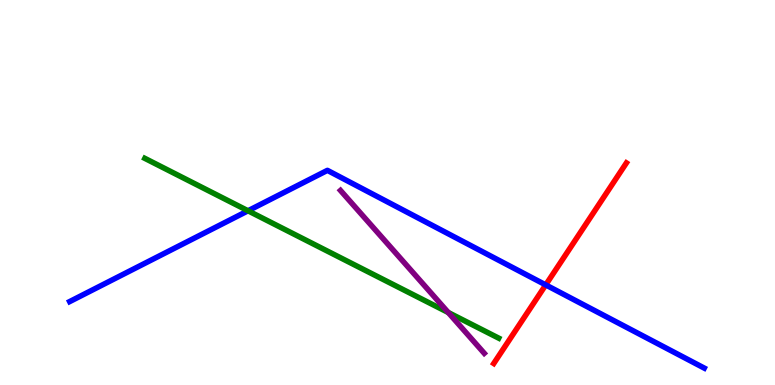[{'lines': ['blue', 'red'], 'intersections': [{'x': 7.04, 'y': 2.6}]}, {'lines': ['green', 'red'], 'intersections': []}, {'lines': ['purple', 'red'], 'intersections': []}, {'lines': ['blue', 'green'], 'intersections': [{'x': 3.2, 'y': 4.53}]}, {'lines': ['blue', 'purple'], 'intersections': []}, {'lines': ['green', 'purple'], 'intersections': [{'x': 5.78, 'y': 1.88}]}]